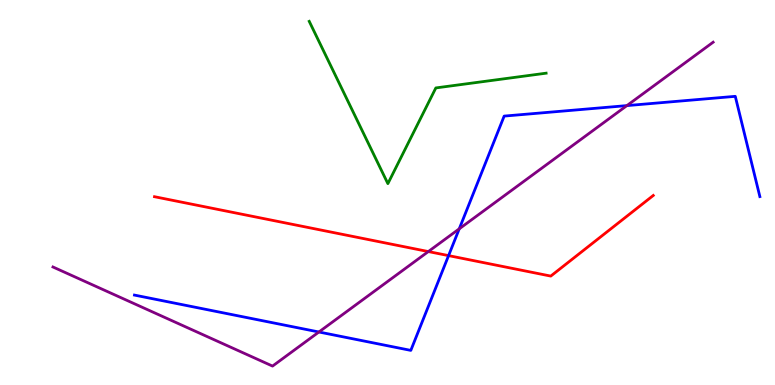[{'lines': ['blue', 'red'], 'intersections': [{'x': 5.79, 'y': 3.36}]}, {'lines': ['green', 'red'], 'intersections': []}, {'lines': ['purple', 'red'], 'intersections': [{'x': 5.53, 'y': 3.47}]}, {'lines': ['blue', 'green'], 'intersections': []}, {'lines': ['blue', 'purple'], 'intersections': [{'x': 4.11, 'y': 1.38}, {'x': 5.93, 'y': 4.06}, {'x': 8.09, 'y': 7.26}]}, {'lines': ['green', 'purple'], 'intersections': []}]